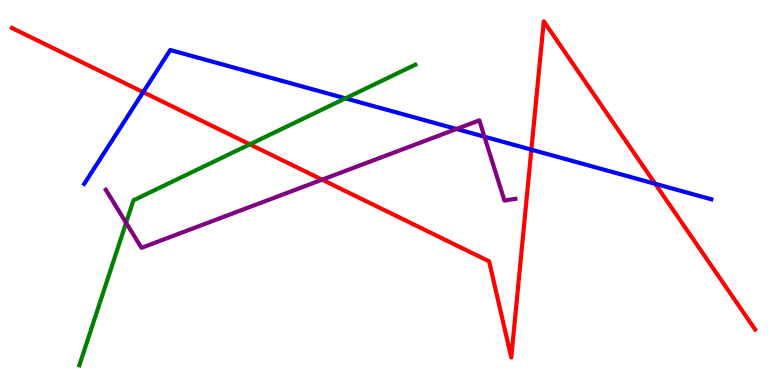[{'lines': ['blue', 'red'], 'intersections': [{'x': 1.85, 'y': 7.61}, {'x': 6.86, 'y': 6.11}, {'x': 8.45, 'y': 5.23}]}, {'lines': ['green', 'red'], 'intersections': [{'x': 3.22, 'y': 6.25}]}, {'lines': ['purple', 'red'], 'intersections': [{'x': 4.16, 'y': 5.33}]}, {'lines': ['blue', 'green'], 'intersections': [{'x': 4.46, 'y': 7.45}]}, {'lines': ['blue', 'purple'], 'intersections': [{'x': 5.89, 'y': 6.65}, {'x': 6.25, 'y': 6.45}]}, {'lines': ['green', 'purple'], 'intersections': [{'x': 1.63, 'y': 4.21}]}]